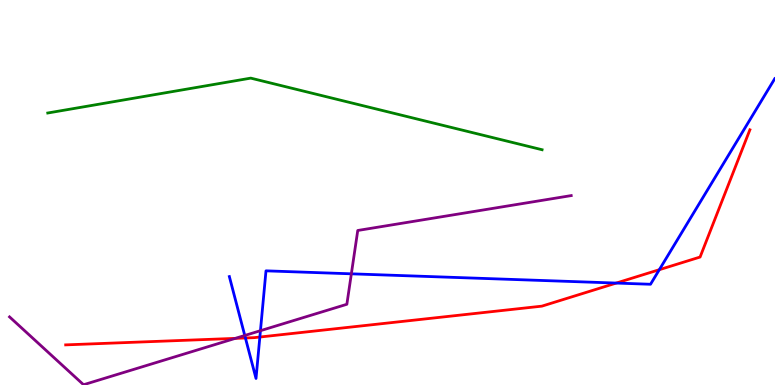[{'lines': ['blue', 'red'], 'intersections': [{'x': 3.17, 'y': 1.22}, {'x': 3.35, 'y': 1.25}, {'x': 7.95, 'y': 2.65}, {'x': 8.51, 'y': 2.99}]}, {'lines': ['green', 'red'], 'intersections': []}, {'lines': ['purple', 'red'], 'intersections': [{'x': 3.04, 'y': 1.21}]}, {'lines': ['blue', 'green'], 'intersections': []}, {'lines': ['blue', 'purple'], 'intersections': [{'x': 3.16, 'y': 1.29}, {'x': 3.36, 'y': 1.41}, {'x': 4.53, 'y': 2.89}]}, {'lines': ['green', 'purple'], 'intersections': []}]